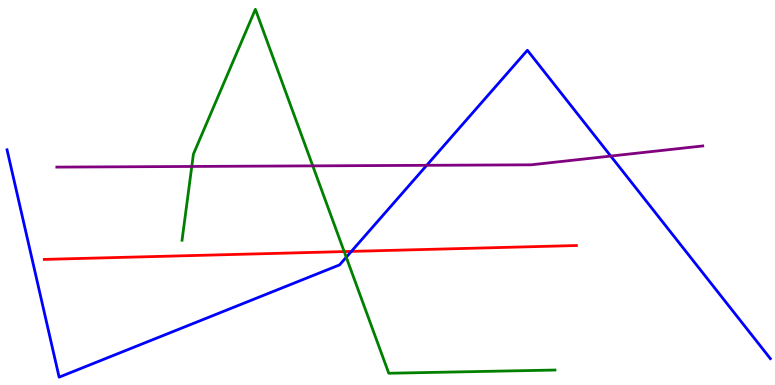[{'lines': ['blue', 'red'], 'intersections': [{'x': 4.53, 'y': 3.47}]}, {'lines': ['green', 'red'], 'intersections': [{'x': 4.44, 'y': 3.47}]}, {'lines': ['purple', 'red'], 'intersections': []}, {'lines': ['blue', 'green'], 'intersections': [{'x': 4.47, 'y': 3.32}]}, {'lines': ['blue', 'purple'], 'intersections': [{'x': 5.51, 'y': 5.71}, {'x': 7.88, 'y': 5.95}]}, {'lines': ['green', 'purple'], 'intersections': [{'x': 2.47, 'y': 5.68}, {'x': 4.04, 'y': 5.69}]}]